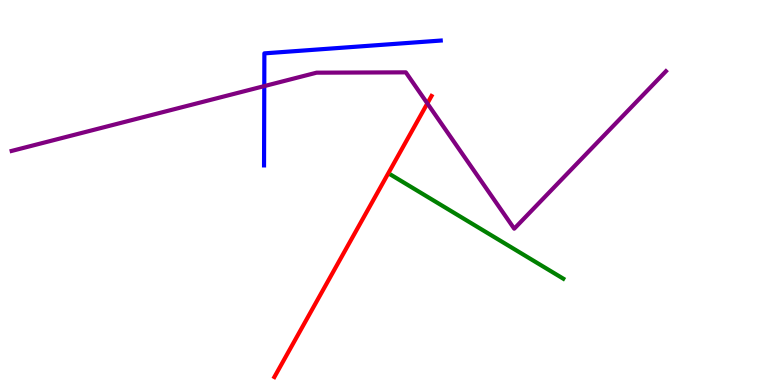[{'lines': ['blue', 'red'], 'intersections': []}, {'lines': ['green', 'red'], 'intersections': []}, {'lines': ['purple', 'red'], 'intersections': [{'x': 5.51, 'y': 7.31}]}, {'lines': ['blue', 'green'], 'intersections': []}, {'lines': ['blue', 'purple'], 'intersections': [{'x': 3.41, 'y': 7.76}]}, {'lines': ['green', 'purple'], 'intersections': []}]